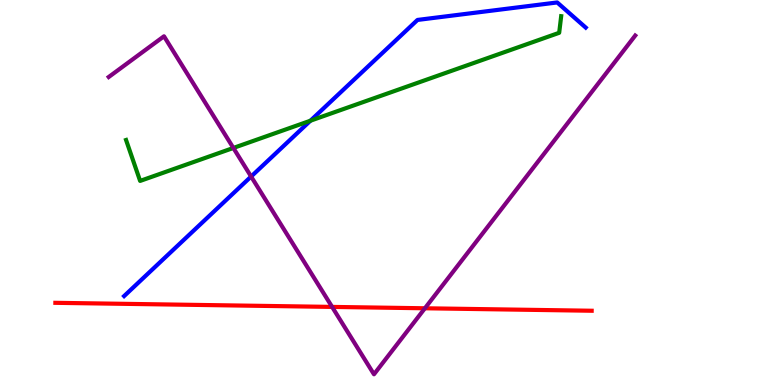[{'lines': ['blue', 'red'], 'intersections': []}, {'lines': ['green', 'red'], 'intersections': []}, {'lines': ['purple', 'red'], 'intersections': [{'x': 4.29, 'y': 2.03}, {'x': 5.48, 'y': 1.99}]}, {'lines': ['blue', 'green'], 'intersections': [{'x': 4.01, 'y': 6.86}]}, {'lines': ['blue', 'purple'], 'intersections': [{'x': 3.24, 'y': 5.41}]}, {'lines': ['green', 'purple'], 'intersections': [{'x': 3.01, 'y': 6.16}]}]